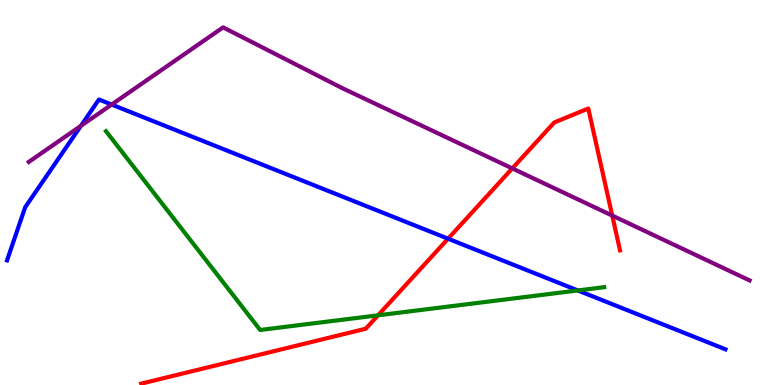[{'lines': ['blue', 'red'], 'intersections': [{'x': 5.78, 'y': 3.8}]}, {'lines': ['green', 'red'], 'intersections': [{'x': 4.88, 'y': 1.81}]}, {'lines': ['purple', 'red'], 'intersections': [{'x': 6.61, 'y': 5.63}, {'x': 7.9, 'y': 4.4}]}, {'lines': ['blue', 'green'], 'intersections': [{'x': 7.46, 'y': 2.46}]}, {'lines': ['blue', 'purple'], 'intersections': [{'x': 1.04, 'y': 6.73}, {'x': 1.44, 'y': 7.28}]}, {'lines': ['green', 'purple'], 'intersections': []}]